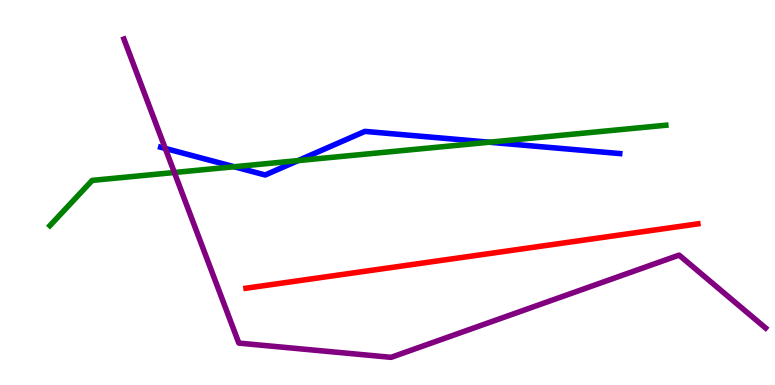[{'lines': ['blue', 'red'], 'intersections': []}, {'lines': ['green', 'red'], 'intersections': []}, {'lines': ['purple', 'red'], 'intersections': []}, {'lines': ['blue', 'green'], 'intersections': [{'x': 3.02, 'y': 5.67}, {'x': 3.85, 'y': 5.83}, {'x': 6.31, 'y': 6.31}]}, {'lines': ['blue', 'purple'], 'intersections': [{'x': 2.13, 'y': 6.14}]}, {'lines': ['green', 'purple'], 'intersections': [{'x': 2.25, 'y': 5.52}]}]